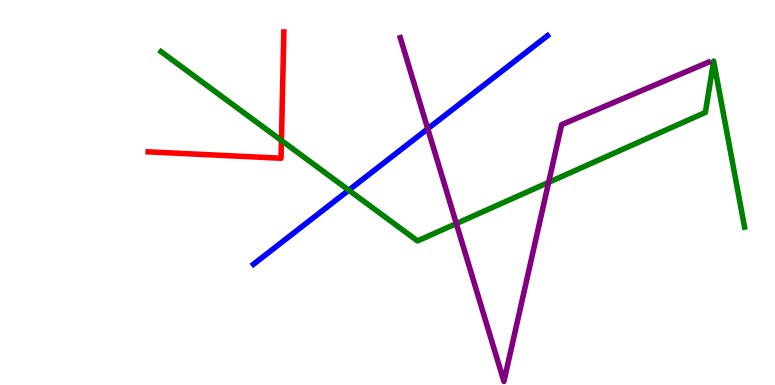[{'lines': ['blue', 'red'], 'intersections': []}, {'lines': ['green', 'red'], 'intersections': [{'x': 3.63, 'y': 6.35}]}, {'lines': ['purple', 'red'], 'intersections': []}, {'lines': ['blue', 'green'], 'intersections': [{'x': 4.5, 'y': 5.06}]}, {'lines': ['blue', 'purple'], 'intersections': [{'x': 5.52, 'y': 6.65}]}, {'lines': ['green', 'purple'], 'intersections': [{'x': 5.89, 'y': 4.19}, {'x': 7.08, 'y': 5.26}]}]